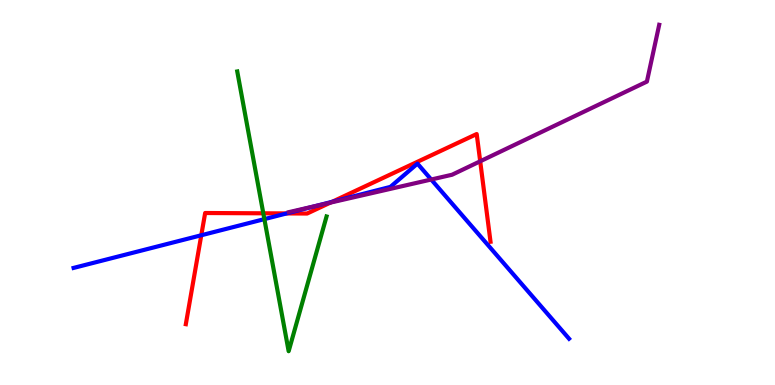[{'lines': ['blue', 'red'], 'intersections': [{'x': 2.6, 'y': 3.89}, {'x': 3.7, 'y': 4.46}, {'x': 4.29, 'y': 4.76}]}, {'lines': ['green', 'red'], 'intersections': [{'x': 3.4, 'y': 4.46}]}, {'lines': ['purple', 'red'], 'intersections': [{'x': 4.26, 'y': 4.74}, {'x': 6.2, 'y': 5.81}]}, {'lines': ['blue', 'green'], 'intersections': [{'x': 3.41, 'y': 4.31}]}, {'lines': ['blue', 'purple'], 'intersections': [{'x': 4.08, 'y': 4.65}, {'x': 5.56, 'y': 5.34}]}, {'lines': ['green', 'purple'], 'intersections': []}]